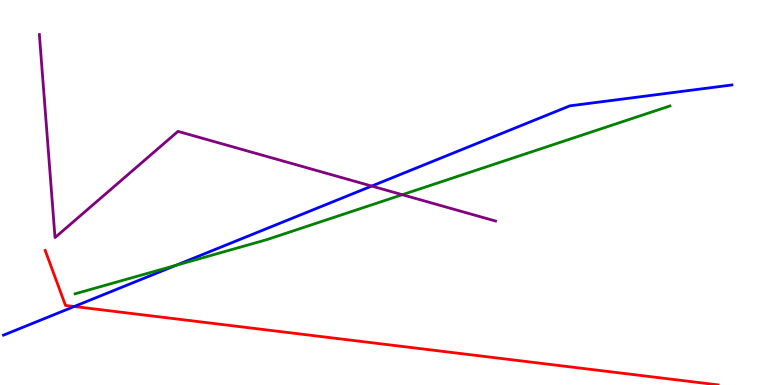[{'lines': ['blue', 'red'], 'intersections': [{'x': 0.958, 'y': 2.04}]}, {'lines': ['green', 'red'], 'intersections': []}, {'lines': ['purple', 'red'], 'intersections': []}, {'lines': ['blue', 'green'], 'intersections': [{'x': 2.27, 'y': 3.11}]}, {'lines': ['blue', 'purple'], 'intersections': [{'x': 4.8, 'y': 5.17}]}, {'lines': ['green', 'purple'], 'intersections': [{'x': 5.19, 'y': 4.94}]}]